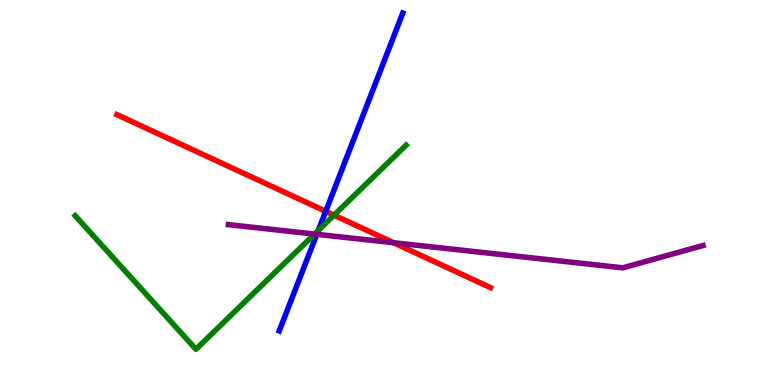[{'lines': ['blue', 'red'], 'intersections': [{'x': 4.2, 'y': 4.51}]}, {'lines': ['green', 'red'], 'intersections': [{'x': 4.31, 'y': 4.41}]}, {'lines': ['purple', 'red'], 'intersections': [{'x': 5.08, 'y': 3.7}]}, {'lines': ['blue', 'green'], 'intersections': [{'x': 4.11, 'y': 4.01}]}, {'lines': ['blue', 'purple'], 'intersections': [{'x': 4.09, 'y': 3.91}]}, {'lines': ['green', 'purple'], 'intersections': [{'x': 4.06, 'y': 3.92}]}]